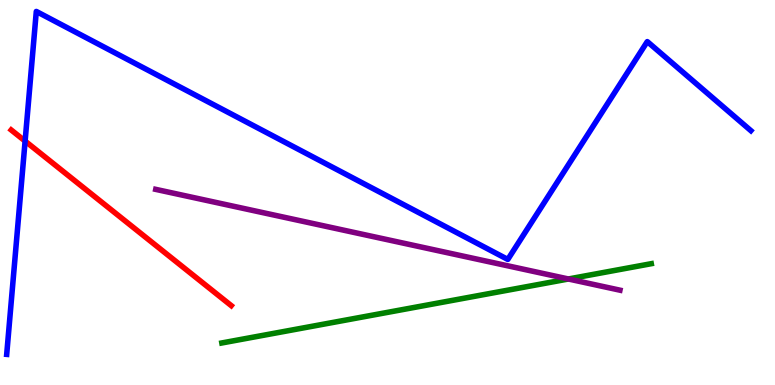[{'lines': ['blue', 'red'], 'intersections': [{'x': 0.324, 'y': 6.34}]}, {'lines': ['green', 'red'], 'intersections': []}, {'lines': ['purple', 'red'], 'intersections': []}, {'lines': ['blue', 'green'], 'intersections': []}, {'lines': ['blue', 'purple'], 'intersections': []}, {'lines': ['green', 'purple'], 'intersections': [{'x': 7.33, 'y': 2.75}]}]